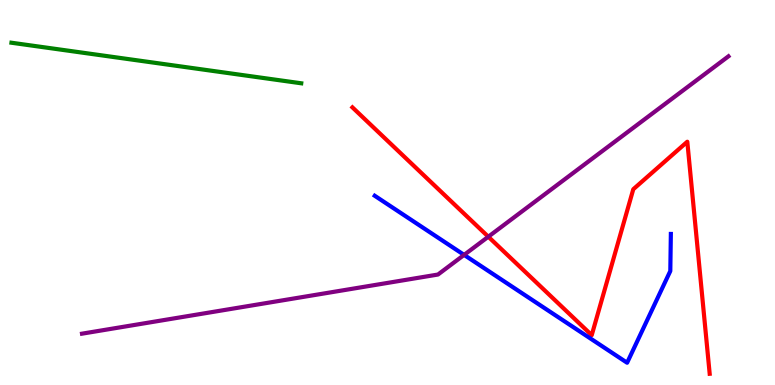[{'lines': ['blue', 'red'], 'intersections': []}, {'lines': ['green', 'red'], 'intersections': []}, {'lines': ['purple', 'red'], 'intersections': [{'x': 6.3, 'y': 3.85}]}, {'lines': ['blue', 'green'], 'intersections': []}, {'lines': ['blue', 'purple'], 'intersections': [{'x': 5.99, 'y': 3.38}]}, {'lines': ['green', 'purple'], 'intersections': []}]